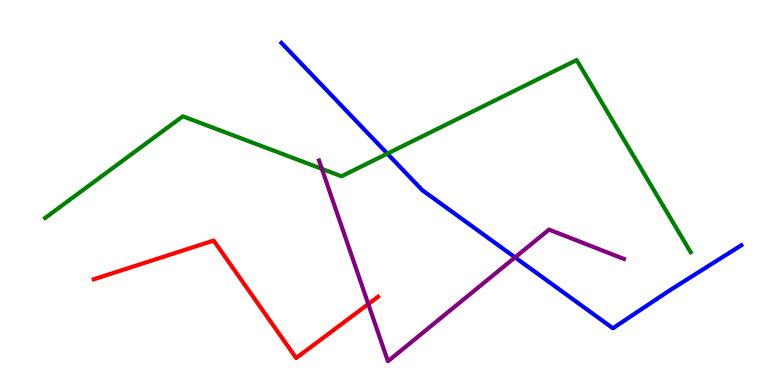[{'lines': ['blue', 'red'], 'intersections': []}, {'lines': ['green', 'red'], 'intersections': []}, {'lines': ['purple', 'red'], 'intersections': [{'x': 4.75, 'y': 2.1}]}, {'lines': ['blue', 'green'], 'intersections': [{'x': 5.0, 'y': 6.01}]}, {'lines': ['blue', 'purple'], 'intersections': [{'x': 6.65, 'y': 3.31}]}, {'lines': ['green', 'purple'], 'intersections': [{'x': 4.15, 'y': 5.61}]}]